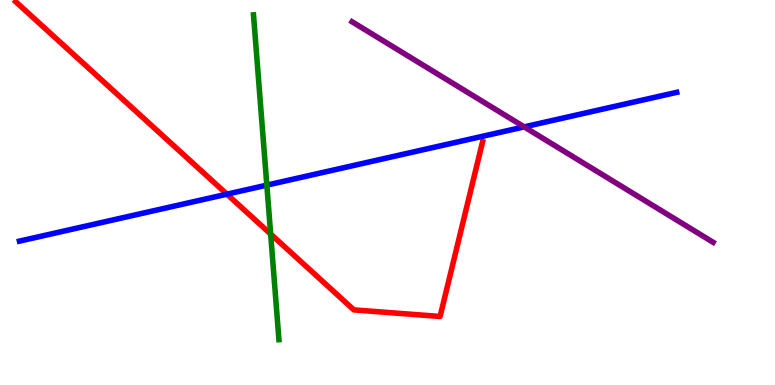[{'lines': ['blue', 'red'], 'intersections': [{'x': 2.93, 'y': 4.96}]}, {'lines': ['green', 'red'], 'intersections': [{'x': 3.49, 'y': 3.92}]}, {'lines': ['purple', 'red'], 'intersections': []}, {'lines': ['blue', 'green'], 'intersections': [{'x': 3.44, 'y': 5.19}]}, {'lines': ['blue', 'purple'], 'intersections': [{'x': 6.76, 'y': 6.7}]}, {'lines': ['green', 'purple'], 'intersections': []}]